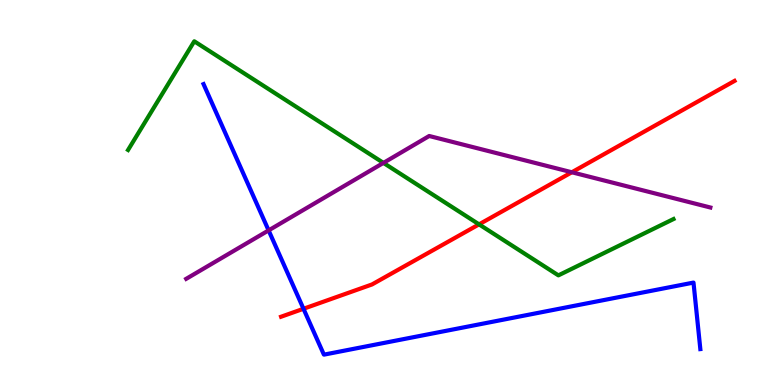[{'lines': ['blue', 'red'], 'intersections': [{'x': 3.92, 'y': 1.98}]}, {'lines': ['green', 'red'], 'intersections': [{'x': 6.18, 'y': 4.17}]}, {'lines': ['purple', 'red'], 'intersections': [{'x': 7.38, 'y': 5.53}]}, {'lines': ['blue', 'green'], 'intersections': []}, {'lines': ['blue', 'purple'], 'intersections': [{'x': 3.47, 'y': 4.02}]}, {'lines': ['green', 'purple'], 'intersections': [{'x': 4.95, 'y': 5.77}]}]